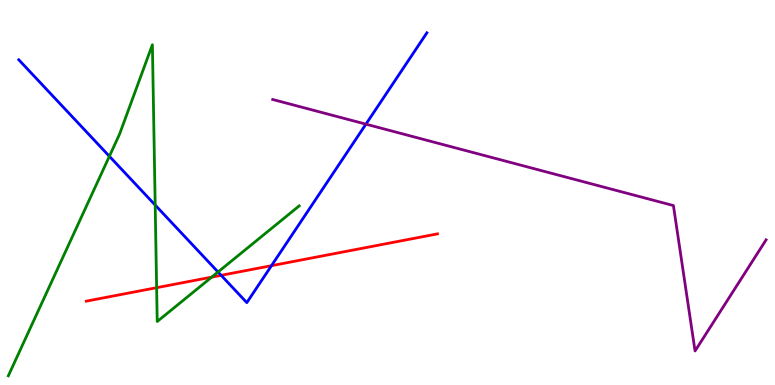[{'lines': ['blue', 'red'], 'intersections': [{'x': 2.85, 'y': 2.85}, {'x': 3.5, 'y': 3.1}]}, {'lines': ['green', 'red'], 'intersections': [{'x': 2.02, 'y': 2.53}, {'x': 2.73, 'y': 2.8}]}, {'lines': ['purple', 'red'], 'intersections': []}, {'lines': ['blue', 'green'], 'intersections': [{'x': 1.41, 'y': 5.94}, {'x': 2.0, 'y': 4.67}, {'x': 2.81, 'y': 2.94}]}, {'lines': ['blue', 'purple'], 'intersections': [{'x': 4.72, 'y': 6.77}]}, {'lines': ['green', 'purple'], 'intersections': []}]